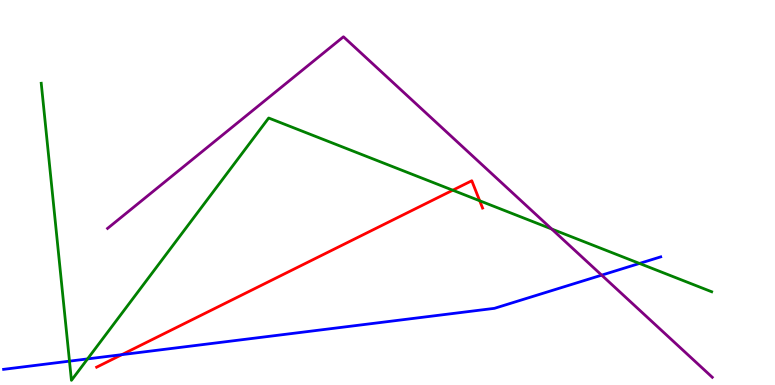[{'lines': ['blue', 'red'], 'intersections': [{'x': 1.57, 'y': 0.788}]}, {'lines': ['green', 'red'], 'intersections': [{'x': 5.84, 'y': 5.06}, {'x': 6.19, 'y': 4.79}]}, {'lines': ['purple', 'red'], 'intersections': []}, {'lines': ['blue', 'green'], 'intersections': [{'x': 0.897, 'y': 0.619}, {'x': 1.13, 'y': 0.678}, {'x': 8.25, 'y': 3.16}]}, {'lines': ['blue', 'purple'], 'intersections': [{'x': 7.76, 'y': 2.85}]}, {'lines': ['green', 'purple'], 'intersections': [{'x': 7.12, 'y': 4.05}]}]